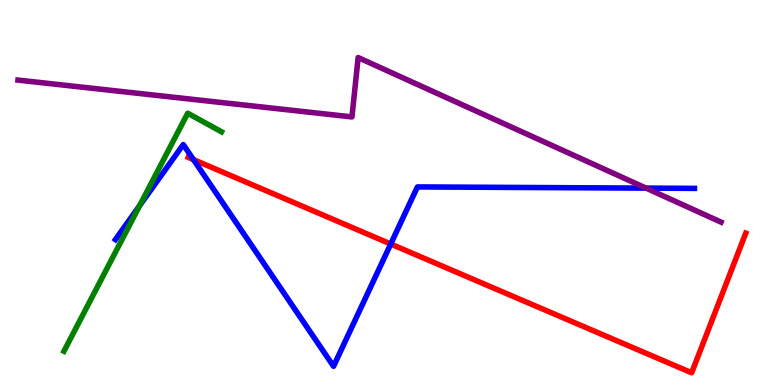[{'lines': ['blue', 'red'], 'intersections': [{'x': 2.5, 'y': 5.85}, {'x': 5.04, 'y': 3.66}]}, {'lines': ['green', 'red'], 'intersections': []}, {'lines': ['purple', 'red'], 'intersections': []}, {'lines': ['blue', 'green'], 'intersections': [{'x': 1.8, 'y': 4.66}]}, {'lines': ['blue', 'purple'], 'intersections': [{'x': 8.34, 'y': 5.11}]}, {'lines': ['green', 'purple'], 'intersections': []}]